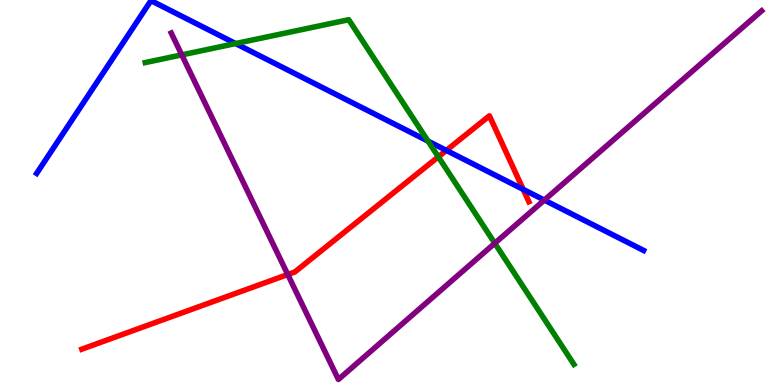[{'lines': ['blue', 'red'], 'intersections': [{'x': 5.76, 'y': 6.09}, {'x': 6.75, 'y': 5.08}]}, {'lines': ['green', 'red'], 'intersections': [{'x': 5.66, 'y': 5.93}]}, {'lines': ['purple', 'red'], 'intersections': [{'x': 3.71, 'y': 2.87}]}, {'lines': ['blue', 'green'], 'intersections': [{'x': 3.04, 'y': 8.87}, {'x': 5.52, 'y': 6.33}]}, {'lines': ['blue', 'purple'], 'intersections': [{'x': 7.02, 'y': 4.8}]}, {'lines': ['green', 'purple'], 'intersections': [{'x': 2.35, 'y': 8.57}, {'x': 6.38, 'y': 3.68}]}]